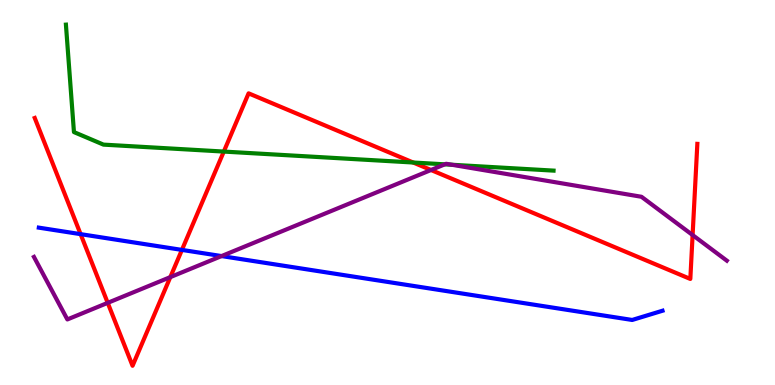[{'lines': ['blue', 'red'], 'intersections': [{'x': 1.04, 'y': 3.92}, {'x': 2.35, 'y': 3.51}]}, {'lines': ['green', 'red'], 'intersections': [{'x': 2.89, 'y': 6.06}, {'x': 5.33, 'y': 5.78}]}, {'lines': ['purple', 'red'], 'intersections': [{'x': 1.39, 'y': 2.13}, {'x': 2.2, 'y': 2.8}, {'x': 5.56, 'y': 5.58}, {'x': 8.94, 'y': 3.89}]}, {'lines': ['blue', 'green'], 'intersections': []}, {'lines': ['blue', 'purple'], 'intersections': [{'x': 2.86, 'y': 3.35}]}, {'lines': ['green', 'purple'], 'intersections': [{'x': 5.74, 'y': 5.73}, {'x': 5.83, 'y': 5.72}]}]